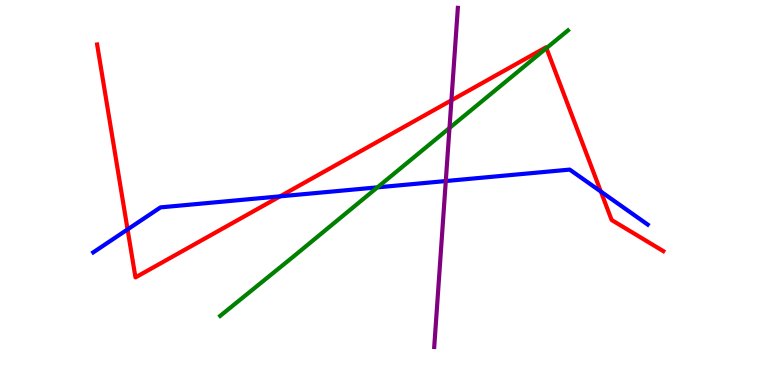[{'lines': ['blue', 'red'], 'intersections': [{'x': 1.65, 'y': 4.04}, {'x': 3.61, 'y': 4.9}, {'x': 7.75, 'y': 5.03}]}, {'lines': ['green', 'red'], 'intersections': [{'x': 7.05, 'y': 8.75}]}, {'lines': ['purple', 'red'], 'intersections': [{'x': 5.82, 'y': 7.39}]}, {'lines': ['blue', 'green'], 'intersections': [{'x': 4.87, 'y': 5.13}]}, {'lines': ['blue', 'purple'], 'intersections': [{'x': 5.75, 'y': 5.3}]}, {'lines': ['green', 'purple'], 'intersections': [{'x': 5.8, 'y': 6.68}]}]